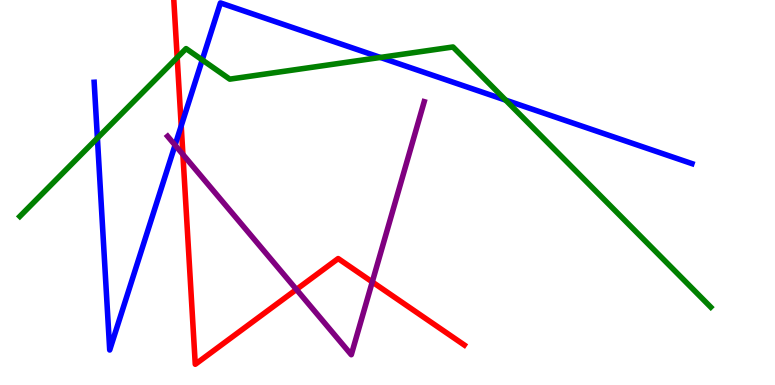[{'lines': ['blue', 'red'], 'intersections': [{'x': 2.34, 'y': 6.73}]}, {'lines': ['green', 'red'], 'intersections': [{'x': 2.29, 'y': 8.5}]}, {'lines': ['purple', 'red'], 'intersections': [{'x': 2.36, 'y': 5.99}, {'x': 3.82, 'y': 2.48}, {'x': 4.8, 'y': 2.68}]}, {'lines': ['blue', 'green'], 'intersections': [{'x': 1.26, 'y': 6.41}, {'x': 2.61, 'y': 8.44}, {'x': 4.91, 'y': 8.51}, {'x': 6.52, 'y': 7.4}]}, {'lines': ['blue', 'purple'], 'intersections': [{'x': 2.26, 'y': 6.23}]}, {'lines': ['green', 'purple'], 'intersections': []}]